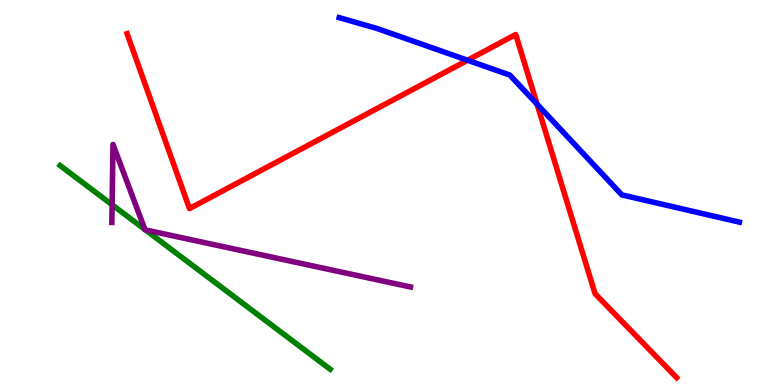[{'lines': ['blue', 'red'], 'intersections': [{'x': 6.03, 'y': 8.44}, {'x': 6.93, 'y': 7.29}]}, {'lines': ['green', 'red'], 'intersections': []}, {'lines': ['purple', 'red'], 'intersections': []}, {'lines': ['blue', 'green'], 'intersections': []}, {'lines': ['blue', 'purple'], 'intersections': []}, {'lines': ['green', 'purple'], 'intersections': [{'x': 1.45, 'y': 4.68}, {'x': 1.87, 'y': 4.04}, {'x': 1.88, 'y': 4.03}]}]